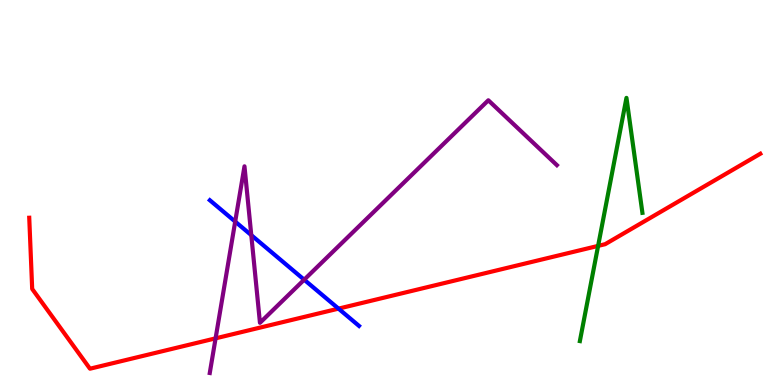[{'lines': ['blue', 'red'], 'intersections': [{'x': 4.37, 'y': 1.98}]}, {'lines': ['green', 'red'], 'intersections': [{'x': 7.72, 'y': 3.61}]}, {'lines': ['purple', 'red'], 'intersections': [{'x': 2.78, 'y': 1.21}]}, {'lines': ['blue', 'green'], 'intersections': []}, {'lines': ['blue', 'purple'], 'intersections': [{'x': 3.03, 'y': 4.24}, {'x': 3.24, 'y': 3.89}, {'x': 3.92, 'y': 2.73}]}, {'lines': ['green', 'purple'], 'intersections': []}]